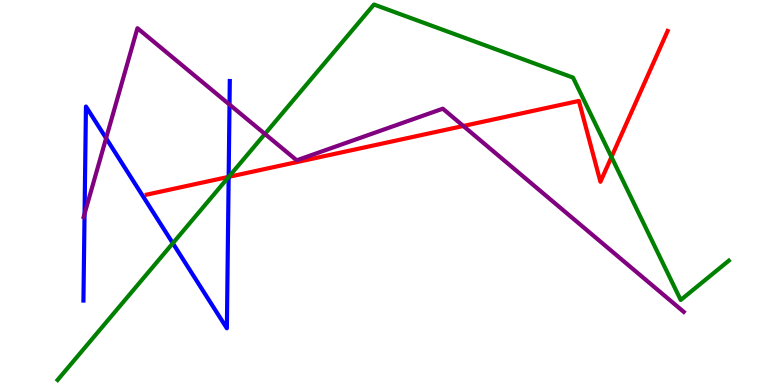[{'lines': ['blue', 'red'], 'intersections': [{'x': 2.95, 'y': 5.41}]}, {'lines': ['green', 'red'], 'intersections': [{'x': 2.95, 'y': 5.41}, {'x': 7.89, 'y': 5.92}]}, {'lines': ['purple', 'red'], 'intersections': [{'x': 5.98, 'y': 6.73}]}, {'lines': ['blue', 'green'], 'intersections': [{'x': 2.23, 'y': 3.68}, {'x': 2.95, 'y': 5.4}]}, {'lines': ['blue', 'purple'], 'intersections': [{'x': 1.09, 'y': 4.45}, {'x': 1.37, 'y': 6.41}, {'x': 2.96, 'y': 7.28}]}, {'lines': ['green', 'purple'], 'intersections': [{'x': 3.42, 'y': 6.52}]}]